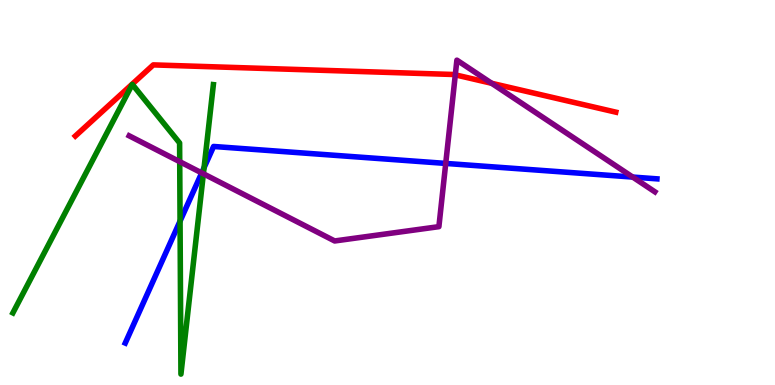[{'lines': ['blue', 'red'], 'intersections': []}, {'lines': ['green', 'red'], 'intersections': []}, {'lines': ['purple', 'red'], 'intersections': [{'x': 5.87, 'y': 8.06}, {'x': 6.34, 'y': 7.84}]}, {'lines': ['blue', 'green'], 'intersections': [{'x': 2.32, 'y': 4.26}, {'x': 2.63, 'y': 5.64}]}, {'lines': ['blue', 'purple'], 'intersections': [{'x': 2.6, 'y': 5.51}, {'x': 5.75, 'y': 5.76}, {'x': 8.16, 'y': 5.4}]}, {'lines': ['green', 'purple'], 'intersections': [{'x': 2.32, 'y': 5.8}, {'x': 2.62, 'y': 5.49}]}]